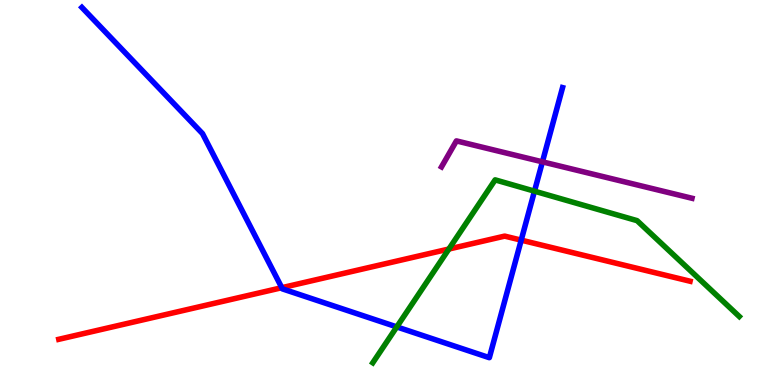[{'lines': ['blue', 'red'], 'intersections': [{'x': 3.64, 'y': 2.53}, {'x': 6.73, 'y': 3.76}]}, {'lines': ['green', 'red'], 'intersections': [{'x': 5.79, 'y': 3.53}]}, {'lines': ['purple', 'red'], 'intersections': []}, {'lines': ['blue', 'green'], 'intersections': [{'x': 5.12, 'y': 1.51}, {'x': 6.9, 'y': 5.03}]}, {'lines': ['blue', 'purple'], 'intersections': [{'x': 7.0, 'y': 5.8}]}, {'lines': ['green', 'purple'], 'intersections': []}]